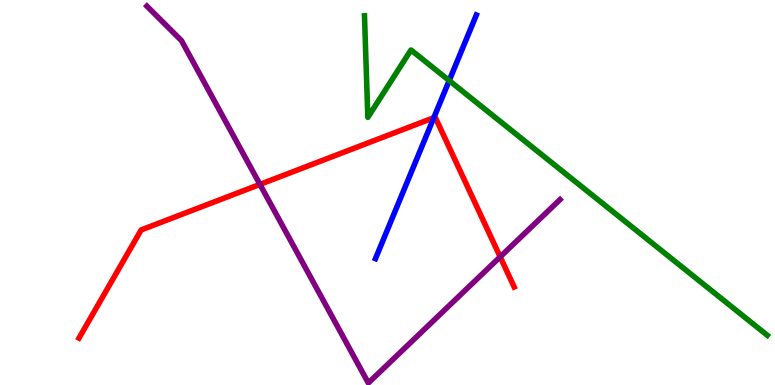[{'lines': ['blue', 'red'], 'intersections': [{'x': 5.6, 'y': 6.94}]}, {'lines': ['green', 'red'], 'intersections': []}, {'lines': ['purple', 'red'], 'intersections': [{'x': 3.35, 'y': 5.21}, {'x': 6.45, 'y': 3.33}]}, {'lines': ['blue', 'green'], 'intersections': [{'x': 5.8, 'y': 7.91}]}, {'lines': ['blue', 'purple'], 'intersections': []}, {'lines': ['green', 'purple'], 'intersections': []}]